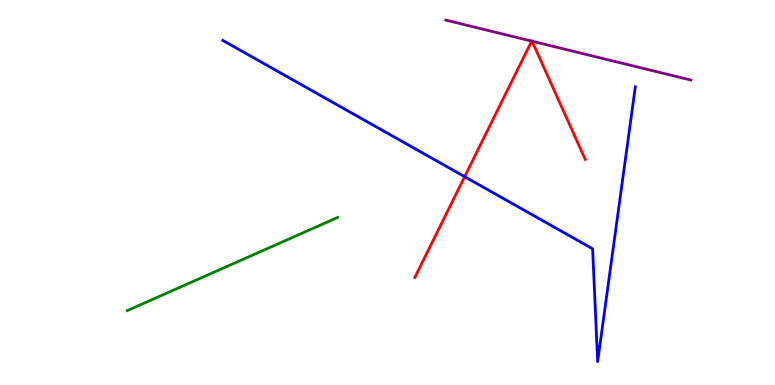[{'lines': ['blue', 'red'], 'intersections': [{'x': 6.0, 'y': 5.41}]}, {'lines': ['green', 'red'], 'intersections': []}, {'lines': ['purple', 'red'], 'intersections': [{'x': 6.86, 'y': 8.93}, {'x': 6.87, 'y': 8.93}]}, {'lines': ['blue', 'green'], 'intersections': []}, {'lines': ['blue', 'purple'], 'intersections': []}, {'lines': ['green', 'purple'], 'intersections': []}]